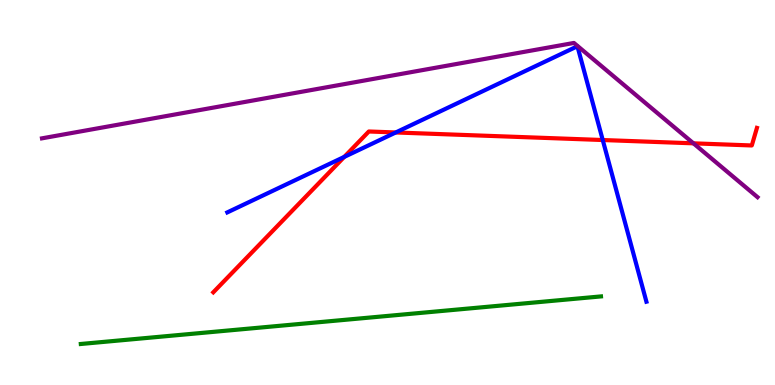[{'lines': ['blue', 'red'], 'intersections': [{'x': 4.44, 'y': 5.92}, {'x': 5.11, 'y': 6.56}, {'x': 7.78, 'y': 6.36}]}, {'lines': ['green', 'red'], 'intersections': []}, {'lines': ['purple', 'red'], 'intersections': [{'x': 8.95, 'y': 6.28}]}, {'lines': ['blue', 'green'], 'intersections': []}, {'lines': ['blue', 'purple'], 'intersections': []}, {'lines': ['green', 'purple'], 'intersections': []}]